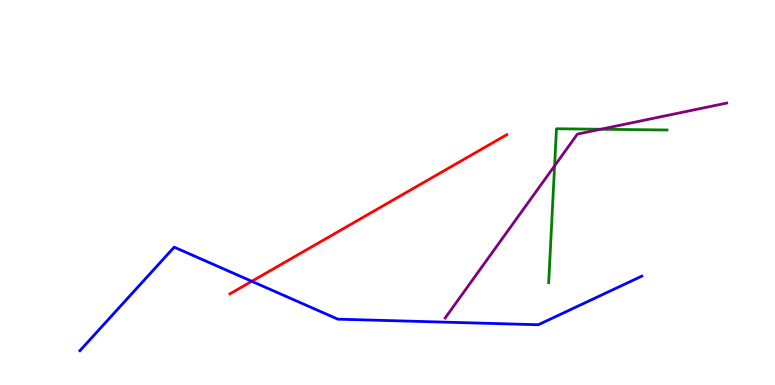[{'lines': ['blue', 'red'], 'intersections': [{'x': 3.25, 'y': 2.69}]}, {'lines': ['green', 'red'], 'intersections': []}, {'lines': ['purple', 'red'], 'intersections': []}, {'lines': ['blue', 'green'], 'intersections': []}, {'lines': ['blue', 'purple'], 'intersections': []}, {'lines': ['green', 'purple'], 'intersections': [{'x': 7.16, 'y': 5.69}, {'x': 7.75, 'y': 6.64}]}]